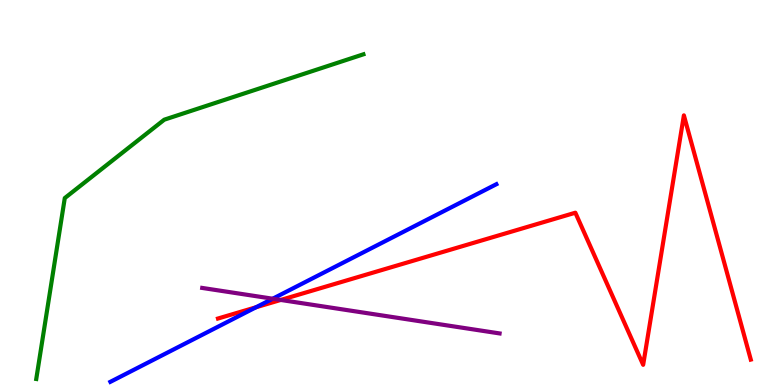[{'lines': ['blue', 'red'], 'intersections': [{'x': 3.3, 'y': 2.02}]}, {'lines': ['green', 'red'], 'intersections': []}, {'lines': ['purple', 'red'], 'intersections': [{'x': 3.62, 'y': 2.21}]}, {'lines': ['blue', 'green'], 'intersections': []}, {'lines': ['blue', 'purple'], 'intersections': [{'x': 3.52, 'y': 2.24}]}, {'lines': ['green', 'purple'], 'intersections': []}]